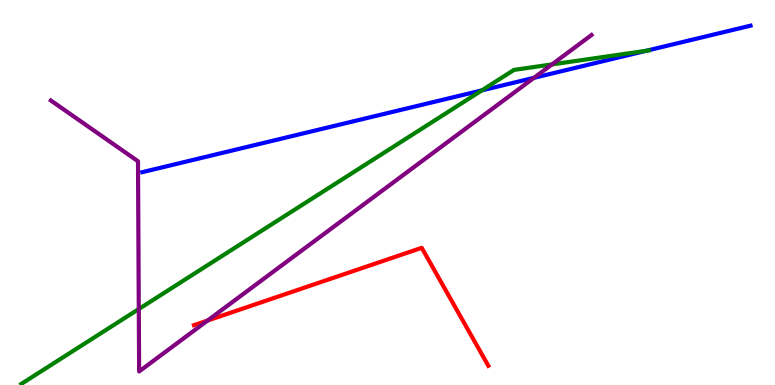[{'lines': ['blue', 'red'], 'intersections': []}, {'lines': ['green', 'red'], 'intersections': []}, {'lines': ['purple', 'red'], 'intersections': [{'x': 2.68, 'y': 1.67}]}, {'lines': ['blue', 'green'], 'intersections': [{'x': 6.22, 'y': 7.65}, {'x': 8.34, 'y': 8.68}]}, {'lines': ['blue', 'purple'], 'intersections': [{'x': 6.89, 'y': 7.98}]}, {'lines': ['green', 'purple'], 'intersections': [{'x': 1.79, 'y': 1.97}, {'x': 7.12, 'y': 8.33}]}]